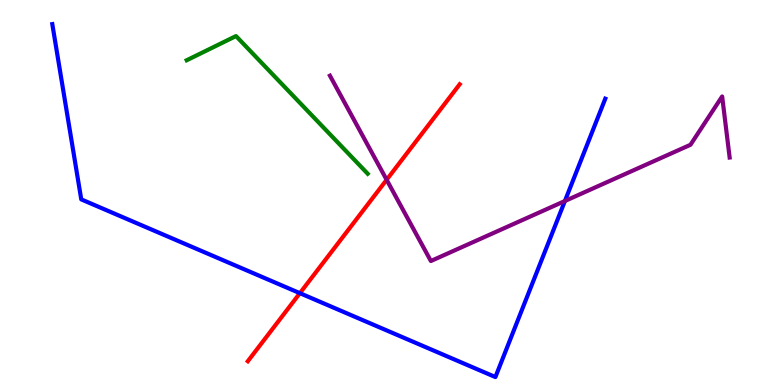[{'lines': ['blue', 'red'], 'intersections': [{'x': 3.87, 'y': 2.38}]}, {'lines': ['green', 'red'], 'intersections': []}, {'lines': ['purple', 'red'], 'intersections': [{'x': 4.99, 'y': 5.33}]}, {'lines': ['blue', 'green'], 'intersections': []}, {'lines': ['blue', 'purple'], 'intersections': [{'x': 7.29, 'y': 4.78}]}, {'lines': ['green', 'purple'], 'intersections': []}]